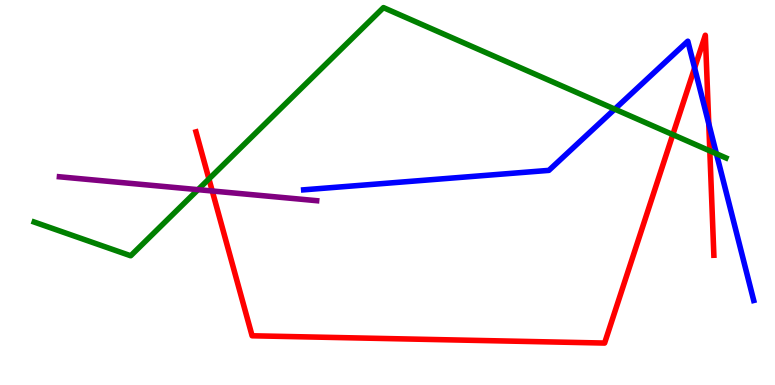[{'lines': ['blue', 'red'], 'intersections': [{'x': 8.96, 'y': 8.23}, {'x': 9.15, 'y': 6.79}]}, {'lines': ['green', 'red'], 'intersections': [{'x': 2.7, 'y': 5.35}, {'x': 8.68, 'y': 6.5}, {'x': 9.16, 'y': 6.08}]}, {'lines': ['purple', 'red'], 'intersections': [{'x': 2.74, 'y': 5.04}]}, {'lines': ['blue', 'green'], 'intersections': [{'x': 7.93, 'y': 7.17}, {'x': 9.24, 'y': 6.01}]}, {'lines': ['blue', 'purple'], 'intersections': []}, {'lines': ['green', 'purple'], 'intersections': [{'x': 2.56, 'y': 5.07}]}]